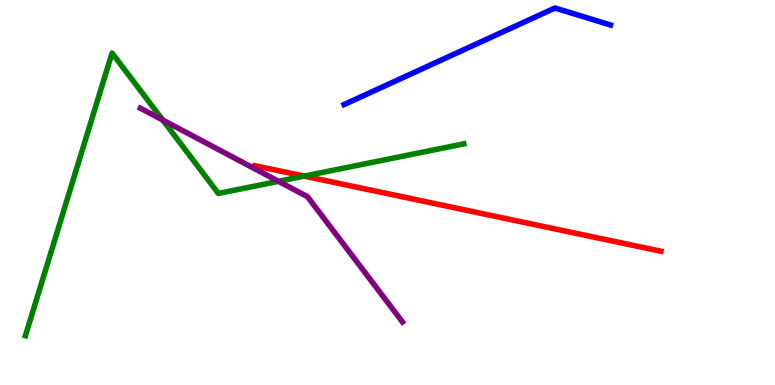[{'lines': ['blue', 'red'], 'intersections': []}, {'lines': ['green', 'red'], 'intersections': [{'x': 3.93, 'y': 5.43}]}, {'lines': ['purple', 'red'], 'intersections': []}, {'lines': ['blue', 'green'], 'intersections': []}, {'lines': ['blue', 'purple'], 'intersections': []}, {'lines': ['green', 'purple'], 'intersections': [{'x': 2.1, 'y': 6.88}, {'x': 3.59, 'y': 5.29}]}]